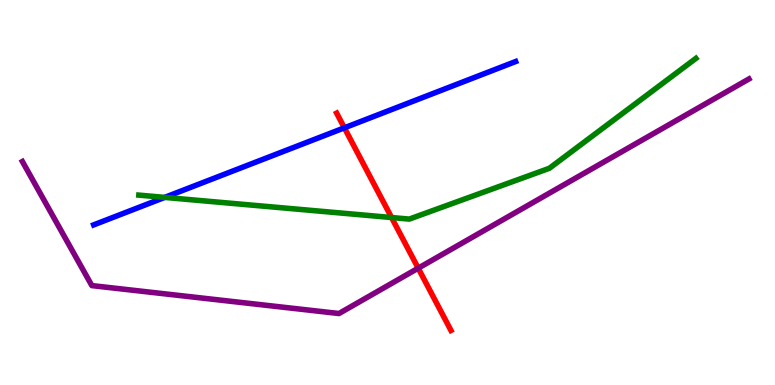[{'lines': ['blue', 'red'], 'intersections': [{'x': 4.44, 'y': 6.68}]}, {'lines': ['green', 'red'], 'intersections': [{'x': 5.05, 'y': 4.35}]}, {'lines': ['purple', 'red'], 'intersections': [{'x': 5.4, 'y': 3.03}]}, {'lines': ['blue', 'green'], 'intersections': [{'x': 2.12, 'y': 4.87}]}, {'lines': ['blue', 'purple'], 'intersections': []}, {'lines': ['green', 'purple'], 'intersections': []}]